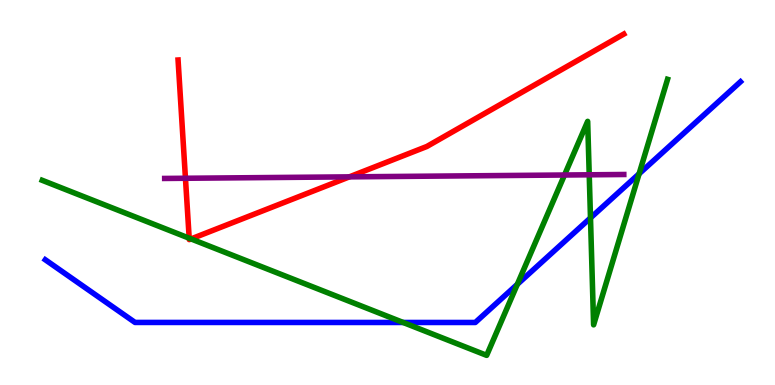[{'lines': ['blue', 'red'], 'intersections': []}, {'lines': ['green', 'red'], 'intersections': [{'x': 2.44, 'y': 3.81}, {'x': 2.47, 'y': 3.79}]}, {'lines': ['purple', 'red'], 'intersections': [{'x': 2.39, 'y': 5.37}, {'x': 4.51, 'y': 5.41}]}, {'lines': ['blue', 'green'], 'intersections': [{'x': 5.2, 'y': 1.62}, {'x': 6.68, 'y': 2.62}, {'x': 7.62, 'y': 4.34}, {'x': 8.25, 'y': 5.49}]}, {'lines': ['blue', 'purple'], 'intersections': []}, {'lines': ['green', 'purple'], 'intersections': [{'x': 7.28, 'y': 5.45}, {'x': 7.6, 'y': 5.46}]}]